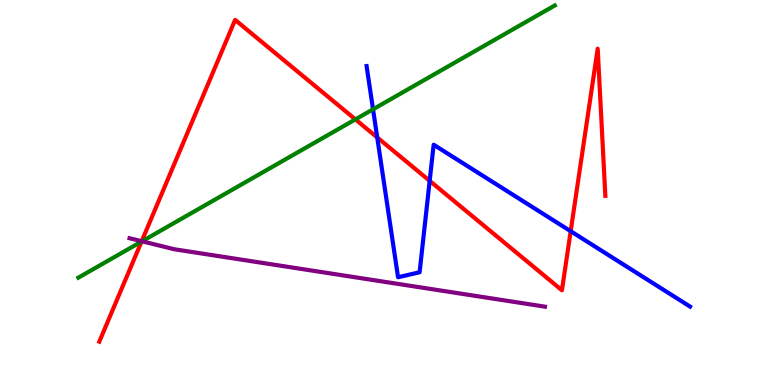[{'lines': ['blue', 'red'], 'intersections': [{'x': 4.87, 'y': 6.43}, {'x': 5.54, 'y': 5.3}, {'x': 7.36, 'y': 3.99}]}, {'lines': ['green', 'red'], 'intersections': [{'x': 1.83, 'y': 3.73}, {'x': 4.59, 'y': 6.9}]}, {'lines': ['purple', 'red'], 'intersections': [{'x': 1.83, 'y': 3.73}]}, {'lines': ['blue', 'green'], 'intersections': [{'x': 4.81, 'y': 7.16}]}, {'lines': ['blue', 'purple'], 'intersections': []}, {'lines': ['green', 'purple'], 'intersections': [{'x': 1.83, 'y': 3.73}]}]